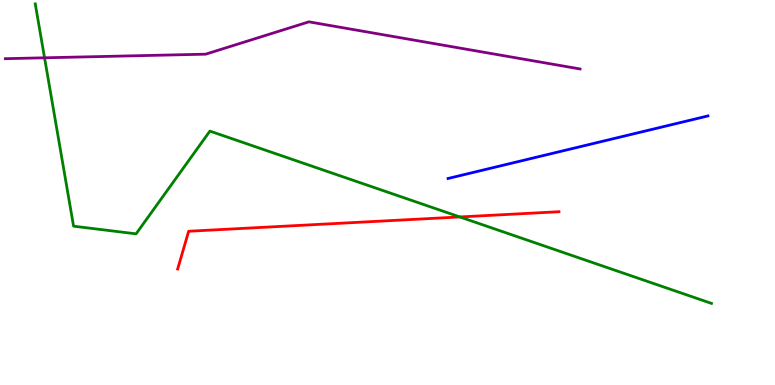[{'lines': ['blue', 'red'], 'intersections': []}, {'lines': ['green', 'red'], 'intersections': [{'x': 5.93, 'y': 4.36}]}, {'lines': ['purple', 'red'], 'intersections': []}, {'lines': ['blue', 'green'], 'intersections': []}, {'lines': ['blue', 'purple'], 'intersections': []}, {'lines': ['green', 'purple'], 'intersections': [{'x': 0.575, 'y': 8.5}]}]